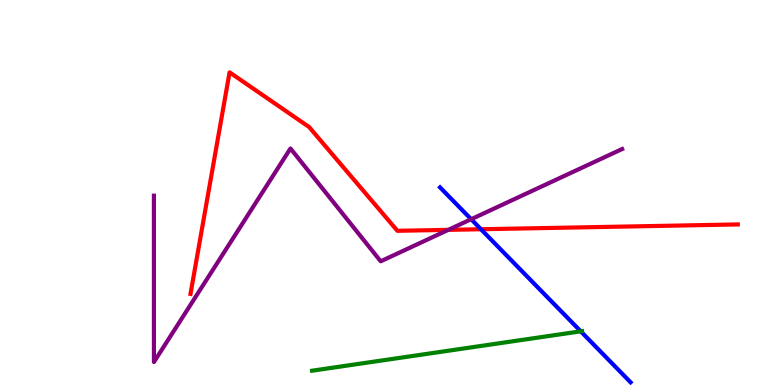[{'lines': ['blue', 'red'], 'intersections': [{'x': 6.21, 'y': 4.05}]}, {'lines': ['green', 'red'], 'intersections': []}, {'lines': ['purple', 'red'], 'intersections': [{'x': 5.78, 'y': 4.03}]}, {'lines': ['blue', 'green'], 'intersections': [{'x': 7.49, 'y': 1.39}]}, {'lines': ['blue', 'purple'], 'intersections': [{'x': 6.08, 'y': 4.31}]}, {'lines': ['green', 'purple'], 'intersections': []}]